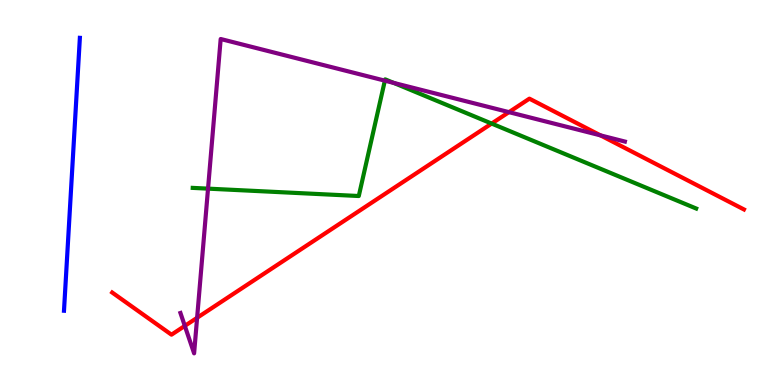[{'lines': ['blue', 'red'], 'intersections': []}, {'lines': ['green', 'red'], 'intersections': [{'x': 6.34, 'y': 6.79}]}, {'lines': ['purple', 'red'], 'intersections': [{'x': 2.38, 'y': 1.54}, {'x': 2.54, 'y': 1.75}, {'x': 6.57, 'y': 7.09}, {'x': 7.75, 'y': 6.48}]}, {'lines': ['blue', 'green'], 'intersections': []}, {'lines': ['blue', 'purple'], 'intersections': []}, {'lines': ['green', 'purple'], 'intersections': [{'x': 2.68, 'y': 5.1}, {'x': 4.97, 'y': 7.9}, {'x': 5.08, 'y': 7.85}]}]